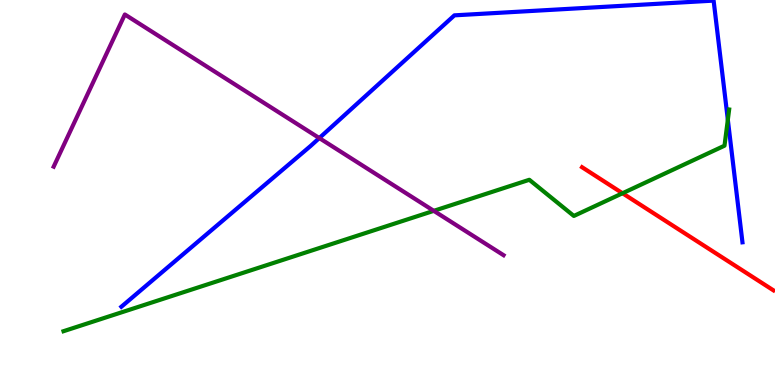[{'lines': ['blue', 'red'], 'intersections': []}, {'lines': ['green', 'red'], 'intersections': [{'x': 8.03, 'y': 4.98}]}, {'lines': ['purple', 'red'], 'intersections': []}, {'lines': ['blue', 'green'], 'intersections': [{'x': 9.39, 'y': 6.89}]}, {'lines': ['blue', 'purple'], 'intersections': [{'x': 4.12, 'y': 6.41}]}, {'lines': ['green', 'purple'], 'intersections': [{'x': 5.6, 'y': 4.52}]}]